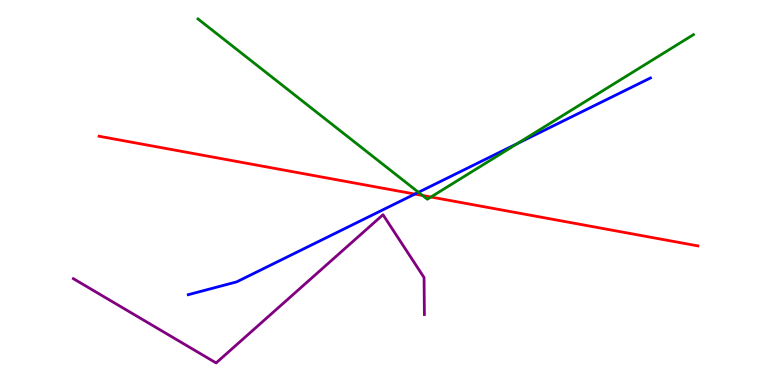[{'lines': ['blue', 'red'], 'intersections': [{'x': 5.35, 'y': 4.96}]}, {'lines': ['green', 'red'], 'intersections': [{'x': 5.45, 'y': 4.92}, {'x': 5.56, 'y': 4.88}]}, {'lines': ['purple', 'red'], 'intersections': []}, {'lines': ['blue', 'green'], 'intersections': [{'x': 5.4, 'y': 5.01}, {'x': 6.68, 'y': 6.27}]}, {'lines': ['blue', 'purple'], 'intersections': []}, {'lines': ['green', 'purple'], 'intersections': []}]